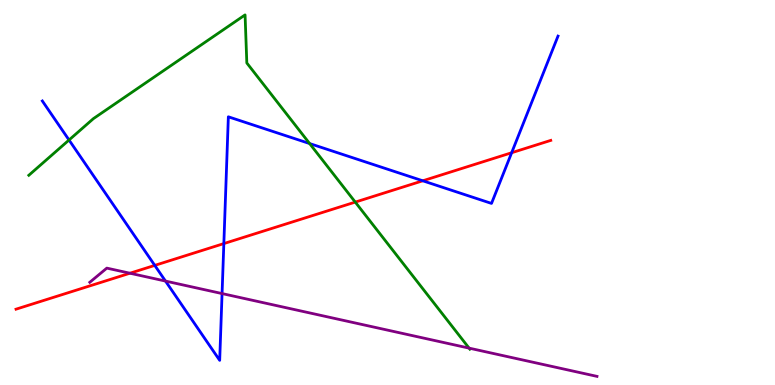[{'lines': ['blue', 'red'], 'intersections': [{'x': 2.0, 'y': 3.11}, {'x': 2.89, 'y': 3.67}, {'x': 5.46, 'y': 5.3}, {'x': 6.6, 'y': 6.03}]}, {'lines': ['green', 'red'], 'intersections': [{'x': 4.58, 'y': 4.75}]}, {'lines': ['purple', 'red'], 'intersections': [{'x': 1.68, 'y': 2.9}]}, {'lines': ['blue', 'green'], 'intersections': [{'x': 0.891, 'y': 6.36}, {'x': 4.0, 'y': 6.27}]}, {'lines': ['blue', 'purple'], 'intersections': [{'x': 2.14, 'y': 2.7}, {'x': 2.87, 'y': 2.37}]}, {'lines': ['green', 'purple'], 'intersections': [{'x': 6.05, 'y': 0.958}]}]